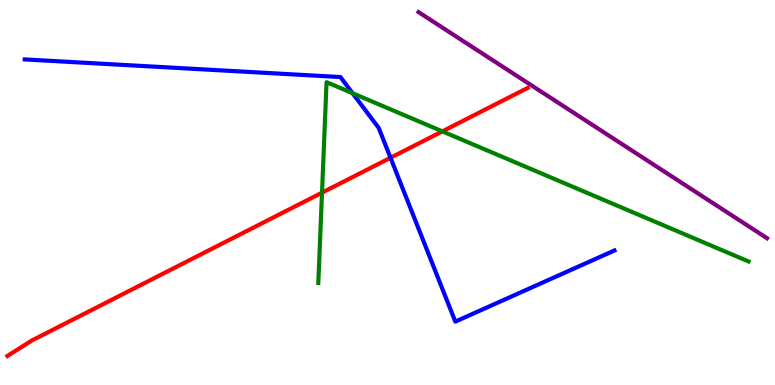[{'lines': ['blue', 'red'], 'intersections': [{'x': 5.04, 'y': 5.9}]}, {'lines': ['green', 'red'], 'intersections': [{'x': 4.16, 'y': 5.0}, {'x': 5.71, 'y': 6.59}]}, {'lines': ['purple', 'red'], 'intersections': []}, {'lines': ['blue', 'green'], 'intersections': [{'x': 4.55, 'y': 7.58}]}, {'lines': ['blue', 'purple'], 'intersections': []}, {'lines': ['green', 'purple'], 'intersections': []}]